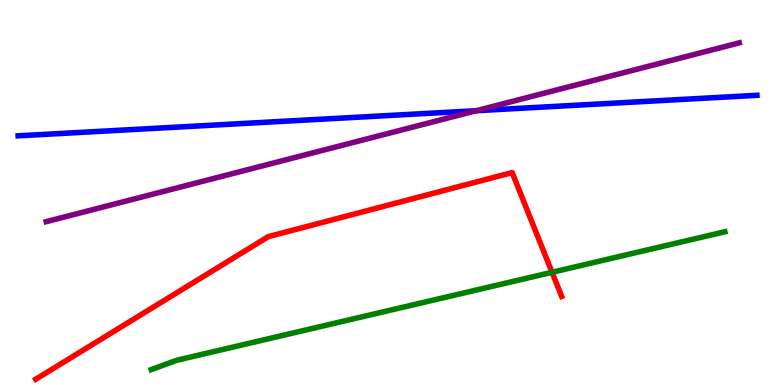[{'lines': ['blue', 'red'], 'intersections': []}, {'lines': ['green', 'red'], 'intersections': [{'x': 7.12, 'y': 2.93}]}, {'lines': ['purple', 'red'], 'intersections': []}, {'lines': ['blue', 'green'], 'intersections': []}, {'lines': ['blue', 'purple'], 'intersections': [{'x': 6.15, 'y': 7.12}]}, {'lines': ['green', 'purple'], 'intersections': []}]